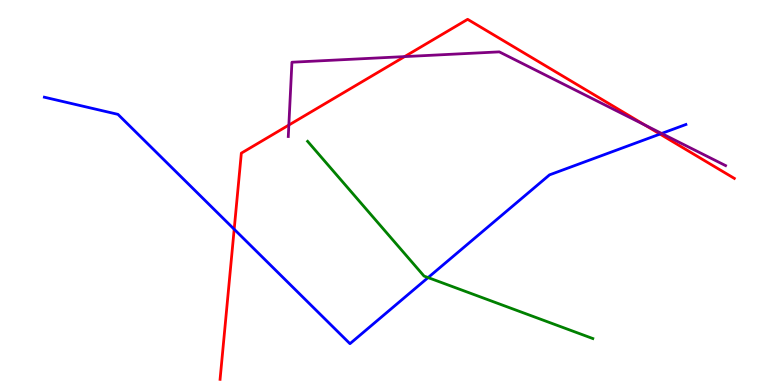[{'lines': ['blue', 'red'], 'intersections': [{'x': 3.02, 'y': 4.05}, {'x': 8.52, 'y': 6.52}]}, {'lines': ['green', 'red'], 'intersections': []}, {'lines': ['purple', 'red'], 'intersections': [{'x': 3.73, 'y': 6.75}, {'x': 5.22, 'y': 8.53}, {'x': 8.32, 'y': 6.75}]}, {'lines': ['blue', 'green'], 'intersections': [{'x': 5.52, 'y': 2.79}]}, {'lines': ['blue', 'purple'], 'intersections': [{'x': 8.54, 'y': 6.53}]}, {'lines': ['green', 'purple'], 'intersections': []}]